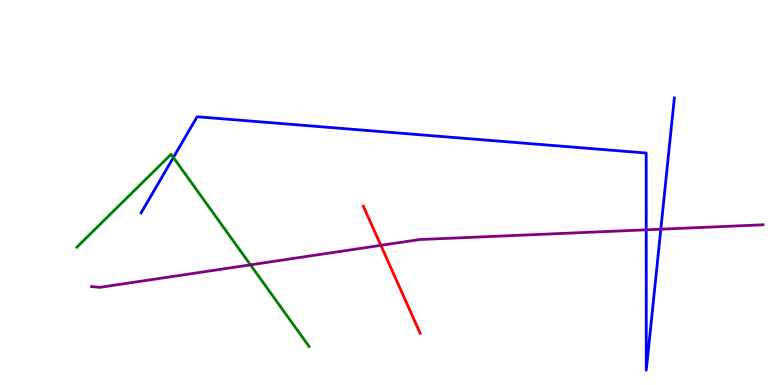[{'lines': ['blue', 'red'], 'intersections': []}, {'lines': ['green', 'red'], 'intersections': []}, {'lines': ['purple', 'red'], 'intersections': [{'x': 4.91, 'y': 3.63}]}, {'lines': ['blue', 'green'], 'intersections': [{'x': 2.24, 'y': 5.91}]}, {'lines': ['blue', 'purple'], 'intersections': [{'x': 8.34, 'y': 4.03}, {'x': 8.53, 'y': 4.05}]}, {'lines': ['green', 'purple'], 'intersections': [{'x': 3.23, 'y': 3.12}]}]